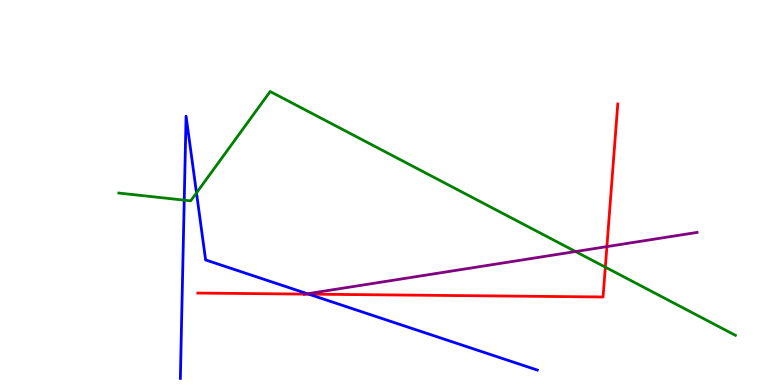[{'lines': ['blue', 'red'], 'intersections': [{'x': 3.98, 'y': 2.36}]}, {'lines': ['green', 'red'], 'intersections': [{'x': 7.81, 'y': 3.06}]}, {'lines': ['purple', 'red'], 'intersections': [{'x': 3.94, 'y': 2.36}, {'x': 7.83, 'y': 3.59}]}, {'lines': ['blue', 'green'], 'intersections': [{'x': 2.38, 'y': 4.8}, {'x': 2.54, 'y': 4.99}]}, {'lines': ['blue', 'purple'], 'intersections': [{'x': 3.97, 'y': 2.37}]}, {'lines': ['green', 'purple'], 'intersections': [{'x': 7.43, 'y': 3.47}]}]